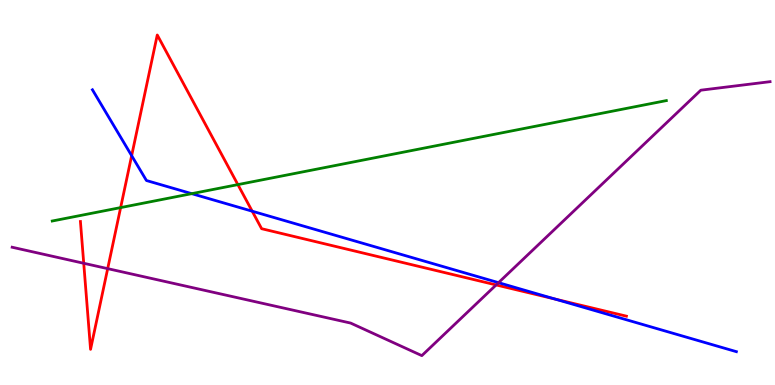[{'lines': ['blue', 'red'], 'intersections': [{'x': 1.7, 'y': 5.96}, {'x': 3.25, 'y': 4.51}, {'x': 7.16, 'y': 2.23}]}, {'lines': ['green', 'red'], 'intersections': [{'x': 1.56, 'y': 4.61}, {'x': 3.07, 'y': 5.2}]}, {'lines': ['purple', 'red'], 'intersections': [{'x': 1.08, 'y': 3.16}, {'x': 1.39, 'y': 3.02}, {'x': 6.4, 'y': 2.6}]}, {'lines': ['blue', 'green'], 'intersections': [{'x': 2.47, 'y': 4.97}]}, {'lines': ['blue', 'purple'], 'intersections': [{'x': 6.43, 'y': 2.66}]}, {'lines': ['green', 'purple'], 'intersections': []}]